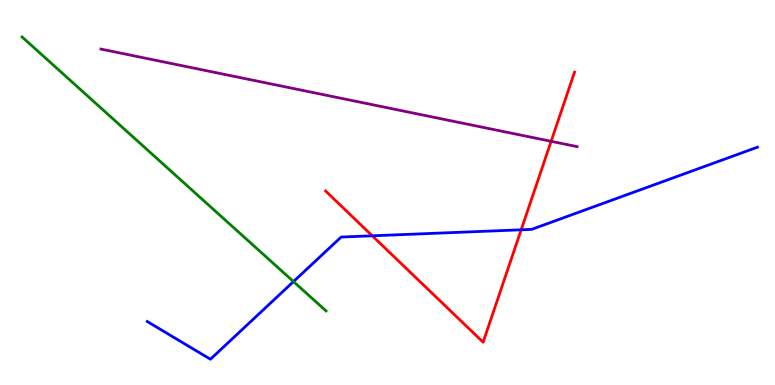[{'lines': ['blue', 'red'], 'intersections': [{'x': 4.8, 'y': 3.88}, {'x': 6.72, 'y': 4.03}]}, {'lines': ['green', 'red'], 'intersections': []}, {'lines': ['purple', 'red'], 'intersections': [{'x': 7.11, 'y': 6.33}]}, {'lines': ['blue', 'green'], 'intersections': [{'x': 3.79, 'y': 2.69}]}, {'lines': ['blue', 'purple'], 'intersections': []}, {'lines': ['green', 'purple'], 'intersections': []}]